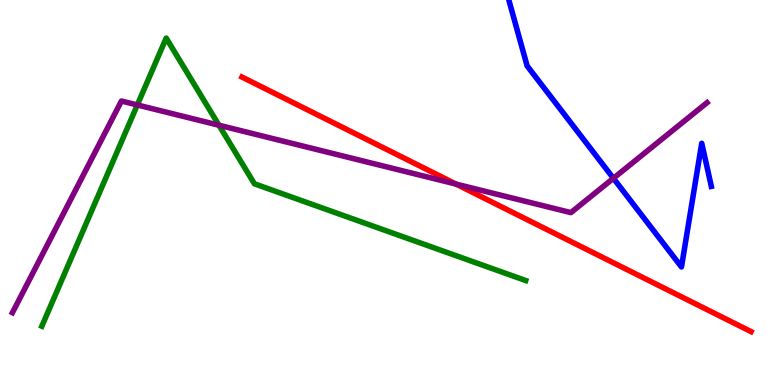[{'lines': ['blue', 'red'], 'intersections': []}, {'lines': ['green', 'red'], 'intersections': []}, {'lines': ['purple', 'red'], 'intersections': [{'x': 5.88, 'y': 5.22}]}, {'lines': ['blue', 'green'], 'intersections': []}, {'lines': ['blue', 'purple'], 'intersections': [{'x': 7.91, 'y': 5.37}]}, {'lines': ['green', 'purple'], 'intersections': [{'x': 1.77, 'y': 7.27}, {'x': 2.83, 'y': 6.75}]}]